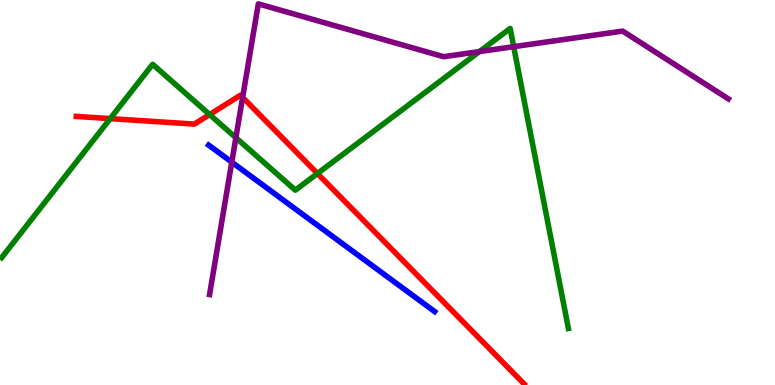[{'lines': ['blue', 'red'], 'intersections': []}, {'lines': ['green', 'red'], 'intersections': [{'x': 1.42, 'y': 6.92}, {'x': 2.7, 'y': 7.03}, {'x': 4.1, 'y': 5.49}]}, {'lines': ['purple', 'red'], 'intersections': [{'x': 3.13, 'y': 7.47}]}, {'lines': ['blue', 'green'], 'intersections': []}, {'lines': ['blue', 'purple'], 'intersections': [{'x': 2.99, 'y': 5.79}]}, {'lines': ['green', 'purple'], 'intersections': [{'x': 3.04, 'y': 6.42}, {'x': 6.19, 'y': 8.66}, {'x': 6.63, 'y': 8.79}]}]